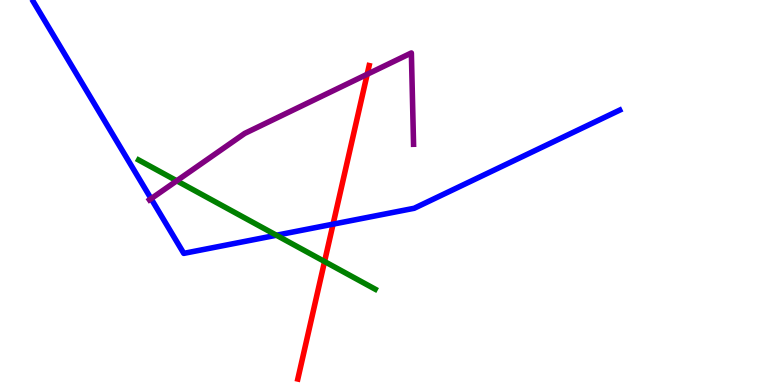[{'lines': ['blue', 'red'], 'intersections': [{'x': 4.3, 'y': 4.18}]}, {'lines': ['green', 'red'], 'intersections': [{'x': 4.19, 'y': 3.21}]}, {'lines': ['purple', 'red'], 'intersections': [{'x': 4.74, 'y': 8.07}]}, {'lines': ['blue', 'green'], 'intersections': [{'x': 3.57, 'y': 3.89}]}, {'lines': ['blue', 'purple'], 'intersections': [{'x': 1.95, 'y': 4.84}]}, {'lines': ['green', 'purple'], 'intersections': [{'x': 2.28, 'y': 5.3}]}]